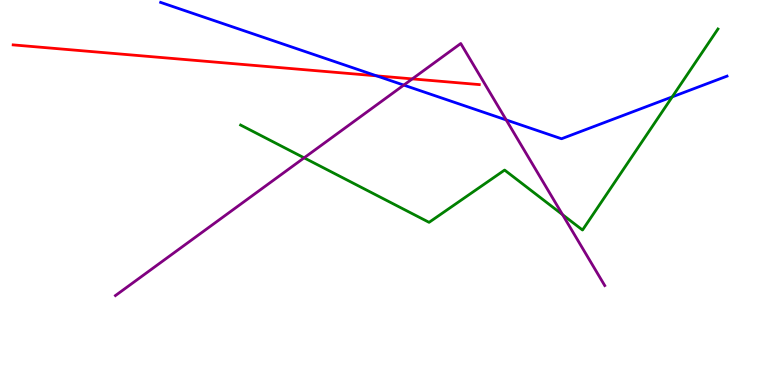[{'lines': ['blue', 'red'], 'intersections': [{'x': 4.86, 'y': 8.03}]}, {'lines': ['green', 'red'], 'intersections': []}, {'lines': ['purple', 'red'], 'intersections': [{'x': 5.32, 'y': 7.95}]}, {'lines': ['blue', 'green'], 'intersections': [{'x': 8.67, 'y': 7.48}]}, {'lines': ['blue', 'purple'], 'intersections': [{'x': 5.21, 'y': 7.79}, {'x': 6.53, 'y': 6.88}]}, {'lines': ['green', 'purple'], 'intersections': [{'x': 3.92, 'y': 5.9}, {'x': 7.26, 'y': 4.42}]}]